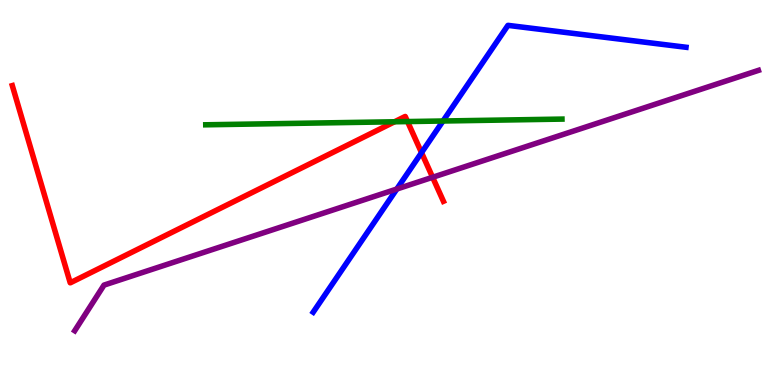[{'lines': ['blue', 'red'], 'intersections': [{'x': 5.44, 'y': 6.04}]}, {'lines': ['green', 'red'], 'intersections': [{'x': 5.09, 'y': 6.84}, {'x': 5.26, 'y': 6.84}]}, {'lines': ['purple', 'red'], 'intersections': [{'x': 5.58, 'y': 5.4}]}, {'lines': ['blue', 'green'], 'intersections': [{'x': 5.72, 'y': 6.86}]}, {'lines': ['blue', 'purple'], 'intersections': [{'x': 5.12, 'y': 5.09}]}, {'lines': ['green', 'purple'], 'intersections': []}]